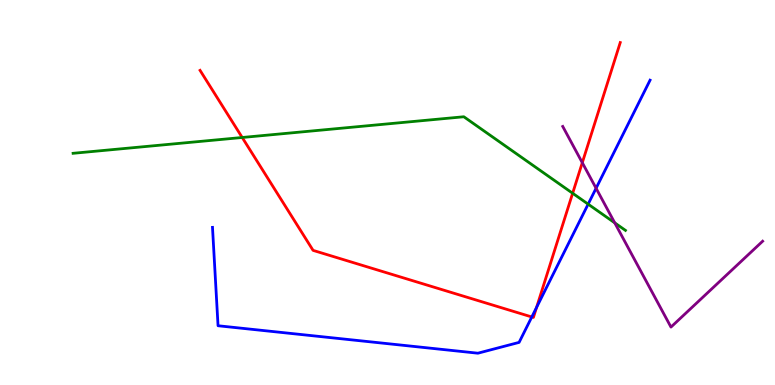[{'lines': ['blue', 'red'], 'intersections': [{'x': 6.86, 'y': 1.77}, {'x': 6.92, 'y': 2.02}]}, {'lines': ['green', 'red'], 'intersections': [{'x': 3.13, 'y': 6.43}, {'x': 7.39, 'y': 4.98}]}, {'lines': ['purple', 'red'], 'intersections': [{'x': 7.51, 'y': 5.77}]}, {'lines': ['blue', 'green'], 'intersections': [{'x': 7.59, 'y': 4.7}]}, {'lines': ['blue', 'purple'], 'intersections': [{'x': 7.69, 'y': 5.11}]}, {'lines': ['green', 'purple'], 'intersections': [{'x': 7.93, 'y': 4.21}]}]